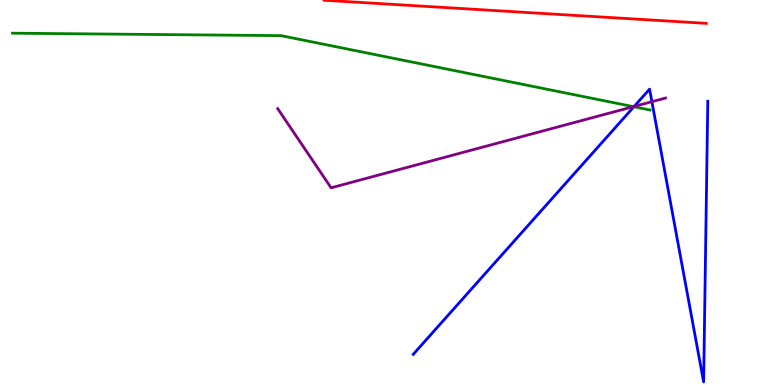[{'lines': ['blue', 'red'], 'intersections': []}, {'lines': ['green', 'red'], 'intersections': []}, {'lines': ['purple', 'red'], 'intersections': []}, {'lines': ['blue', 'green'], 'intersections': [{'x': 8.18, 'y': 7.23}]}, {'lines': ['blue', 'purple'], 'intersections': [{'x': 8.18, 'y': 7.23}, {'x': 8.41, 'y': 7.36}]}, {'lines': ['green', 'purple'], 'intersections': [{'x': 8.17, 'y': 7.23}]}]